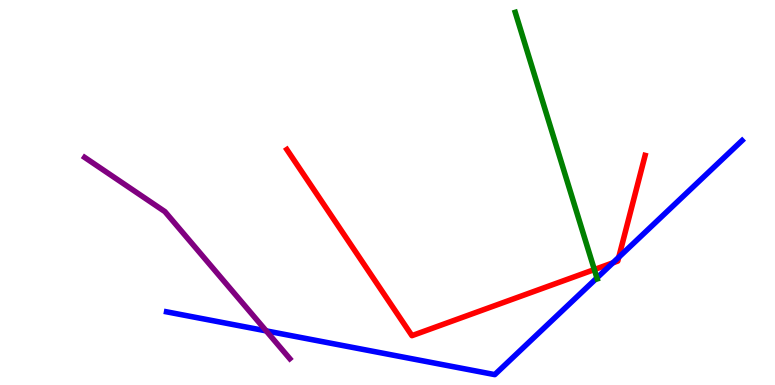[{'lines': ['blue', 'red'], 'intersections': [{'x': 7.91, 'y': 3.17}, {'x': 7.98, 'y': 3.32}]}, {'lines': ['green', 'red'], 'intersections': [{'x': 7.67, 'y': 3.0}]}, {'lines': ['purple', 'red'], 'intersections': []}, {'lines': ['blue', 'green'], 'intersections': [{'x': 7.7, 'y': 2.78}]}, {'lines': ['blue', 'purple'], 'intersections': [{'x': 3.43, 'y': 1.41}]}, {'lines': ['green', 'purple'], 'intersections': []}]